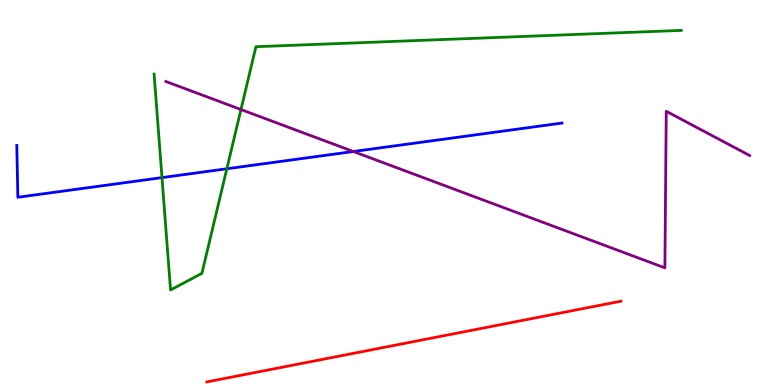[{'lines': ['blue', 'red'], 'intersections': []}, {'lines': ['green', 'red'], 'intersections': []}, {'lines': ['purple', 'red'], 'intersections': []}, {'lines': ['blue', 'green'], 'intersections': [{'x': 2.09, 'y': 5.39}, {'x': 2.93, 'y': 5.62}]}, {'lines': ['blue', 'purple'], 'intersections': [{'x': 4.56, 'y': 6.06}]}, {'lines': ['green', 'purple'], 'intersections': [{'x': 3.11, 'y': 7.16}]}]